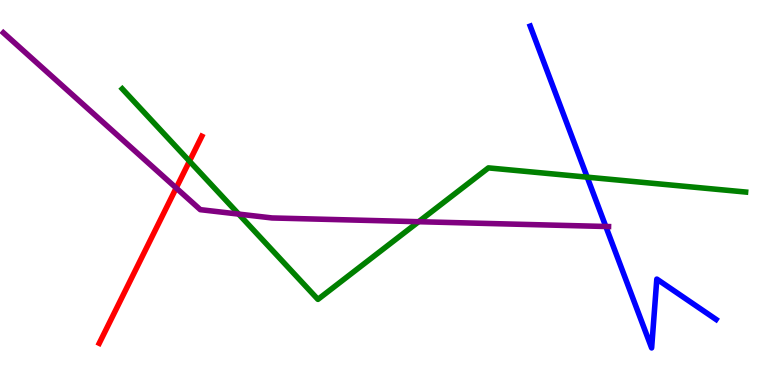[{'lines': ['blue', 'red'], 'intersections': []}, {'lines': ['green', 'red'], 'intersections': [{'x': 2.44, 'y': 5.81}]}, {'lines': ['purple', 'red'], 'intersections': [{'x': 2.27, 'y': 5.12}]}, {'lines': ['blue', 'green'], 'intersections': [{'x': 7.58, 'y': 5.4}]}, {'lines': ['blue', 'purple'], 'intersections': [{'x': 7.82, 'y': 4.12}]}, {'lines': ['green', 'purple'], 'intersections': [{'x': 3.08, 'y': 4.44}, {'x': 5.4, 'y': 4.24}]}]